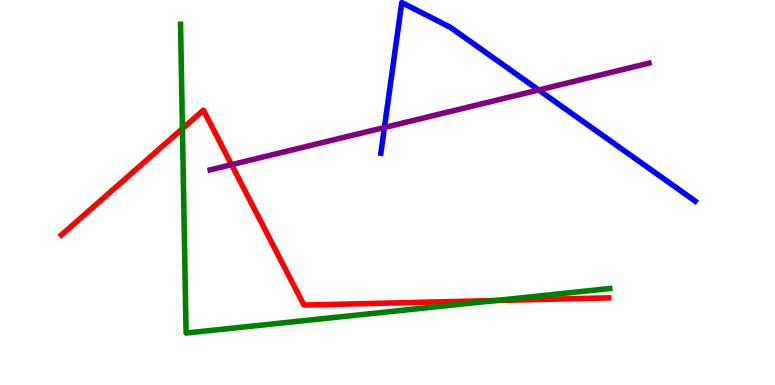[{'lines': ['blue', 'red'], 'intersections': []}, {'lines': ['green', 'red'], 'intersections': [{'x': 2.35, 'y': 6.66}, {'x': 6.39, 'y': 2.19}]}, {'lines': ['purple', 'red'], 'intersections': [{'x': 2.99, 'y': 5.72}]}, {'lines': ['blue', 'green'], 'intersections': []}, {'lines': ['blue', 'purple'], 'intersections': [{'x': 4.96, 'y': 6.69}, {'x': 6.95, 'y': 7.66}]}, {'lines': ['green', 'purple'], 'intersections': []}]